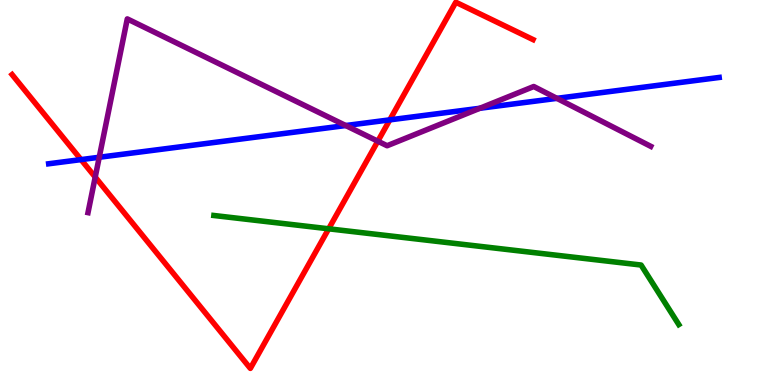[{'lines': ['blue', 'red'], 'intersections': [{'x': 1.05, 'y': 5.85}, {'x': 5.03, 'y': 6.89}]}, {'lines': ['green', 'red'], 'intersections': [{'x': 4.24, 'y': 4.06}]}, {'lines': ['purple', 'red'], 'intersections': [{'x': 1.23, 'y': 5.4}, {'x': 4.88, 'y': 6.33}]}, {'lines': ['blue', 'green'], 'intersections': []}, {'lines': ['blue', 'purple'], 'intersections': [{'x': 1.28, 'y': 5.92}, {'x': 4.46, 'y': 6.74}, {'x': 6.19, 'y': 7.19}, {'x': 7.19, 'y': 7.45}]}, {'lines': ['green', 'purple'], 'intersections': []}]